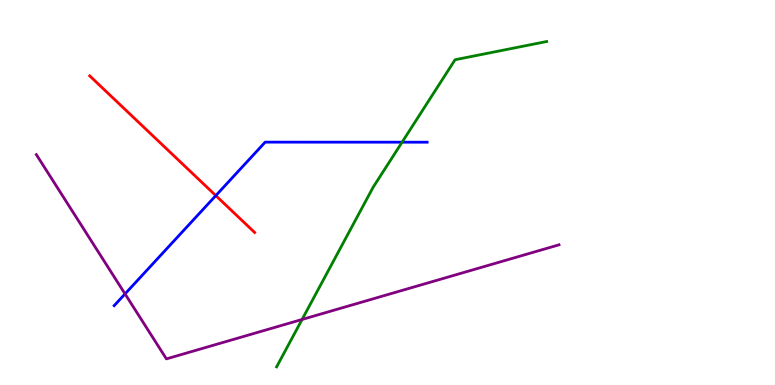[{'lines': ['blue', 'red'], 'intersections': [{'x': 2.78, 'y': 4.92}]}, {'lines': ['green', 'red'], 'intersections': []}, {'lines': ['purple', 'red'], 'intersections': []}, {'lines': ['blue', 'green'], 'intersections': [{'x': 5.19, 'y': 6.31}]}, {'lines': ['blue', 'purple'], 'intersections': [{'x': 1.61, 'y': 2.37}]}, {'lines': ['green', 'purple'], 'intersections': [{'x': 3.9, 'y': 1.7}]}]